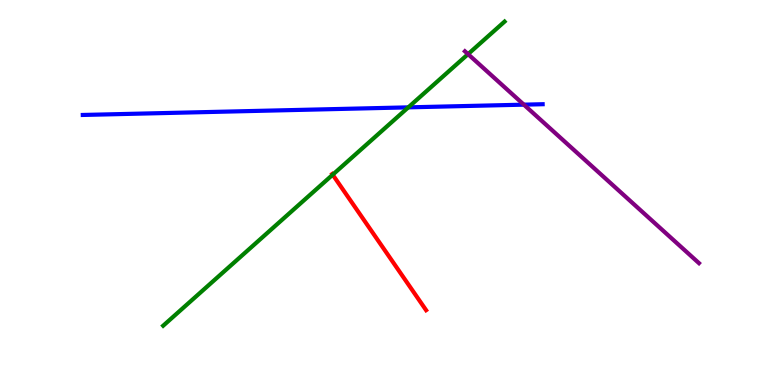[{'lines': ['blue', 'red'], 'intersections': []}, {'lines': ['green', 'red'], 'intersections': [{'x': 4.29, 'y': 5.46}]}, {'lines': ['purple', 'red'], 'intersections': []}, {'lines': ['blue', 'green'], 'intersections': [{'x': 5.27, 'y': 7.21}]}, {'lines': ['blue', 'purple'], 'intersections': [{'x': 6.76, 'y': 7.28}]}, {'lines': ['green', 'purple'], 'intersections': [{'x': 6.04, 'y': 8.59}]}]